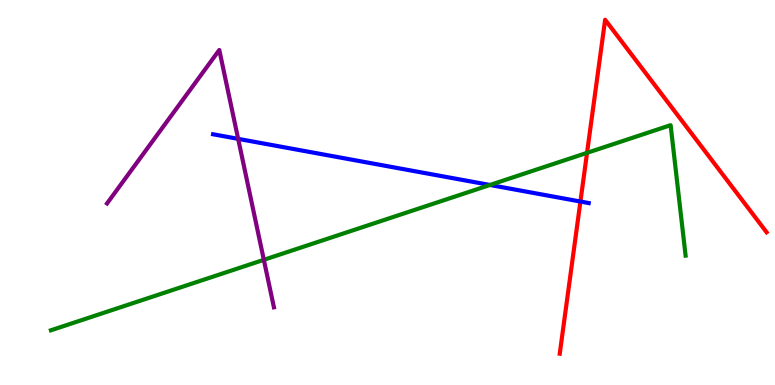[{'lines': ['blue', 'red'], 'intersections': [{'x': 7.49, 'y': 4.77}]}, {'lines': ['green', 'red'], 'intersections': [{'x': 7.57, 'y': 6.03}]}, {'lines': ['purple', 'red'], 'intersections': []}, {'lines': ['blue', 'green'], 'intersections': [{'x': 6.32, 'y': 5.2}]}, {'lines': ['blue', 'purple'], 'intersections': [{'x': 3.07, 'y': 6.39}]}, {'lines': ['green', 'purple'], 'intersections': [{'x': 3.4, 'y': 3.25}]}]